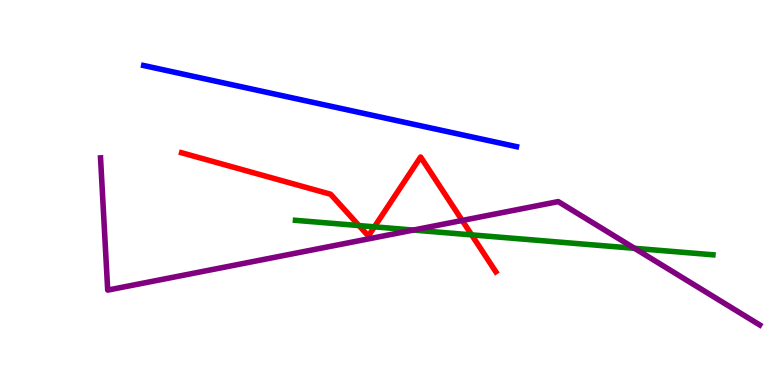[{'lines': ['blue', 'red'], 'intersections': []}, {'lines': ['green', 'red'], 'intersections': [{'x': 4.63, 'y': 4.14}, {'x': 4.83, 'y': 4.11}, {'x': 6.09, 'y': 3.9}]}, {'lines': ['purple', 'red'], 'intersections': [{'x': 5.96, 'y': 4.27}]}, {'lines': ['blue', 'green'], 'intersections': []}, {'lines': ['blue', 'purple'], 'intersections': []}, {'lines': ['green', 'purple'], 'intersections': [{'x': 5.33, 'y': 4.02}, {'x': 8.19, 'y': 3.55}]}]